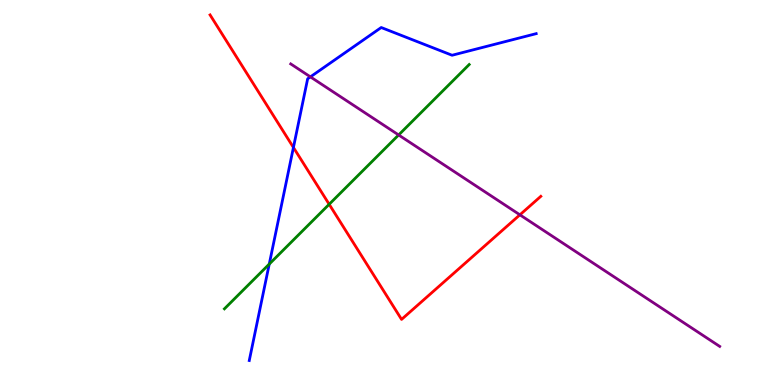[{'lines': ['blue', 'red'], 'intersections': [{'x': 3.79, 'y': 6.17}]}, {'lines': ['green', 'red'], 'intersections': [{'x': 4.25, 'y': 4.69}]}, {'lines': ['purple', 'red'], 'intersections': [{'x': 6.71, 'y': 4.42}]}, {'lines': ['blue', 'green'], 'intersections': [{'x': 3.47, 'y': 3.14}]}, {'lines': ['blue', 'purple'], 'intersections': [{'x': 4.01, 'y': 8.0}]}, {'lines': ['green', 'purple'], 'intersections': [{'x': 5.14, 'y': 6.49}]}]